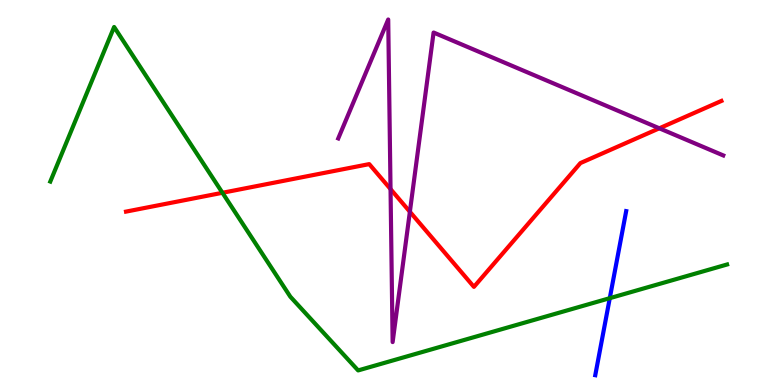[{'lines': ['blue', 'red'], 'intersections': []}, {'lines': ['green', 'red'], 'intersections': [{'x': 2.87, 'y': 4.99}]}, {'lines': ['purple', 'red'], 'intersections': [{'x': 5.04, 'y': 5.09}, {'x': 5.29, 'y': 4.5}, {'x': 8.51, 'y': 6.67}]}, {'lines': ['blue', 'green'], 'intersections': [{'x': 7.87, 'y': 2.26}]}, {'lines': ['blue', 'purple'], 'intersections': []}, {'lines': ['green', 'purple'], 'intersections': []}]